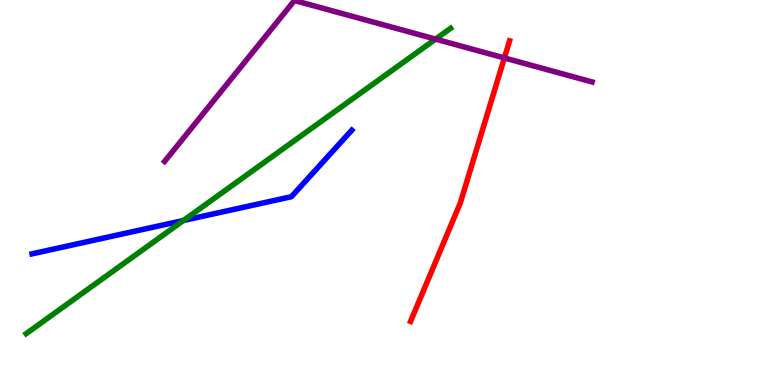[{'lines': ['blue', 'red'], 'intersections': []}, {'lines': ['green', 'red'], 'intersections': []}, {'lines': ['purple', 'red'], 'intersections': [{'x': 6.51, 'y': 8.49}]}, {'lines': ['blue', 'green'], 'intersections': [{'x': 2.37, 'y': 4.27}]}, {'lines': ['blue', 'purple'], 'intersections': []}, {'lines': ['green', 'purple'], 'intersections': [{'x': 5.62, 'y': 8.98}]}]